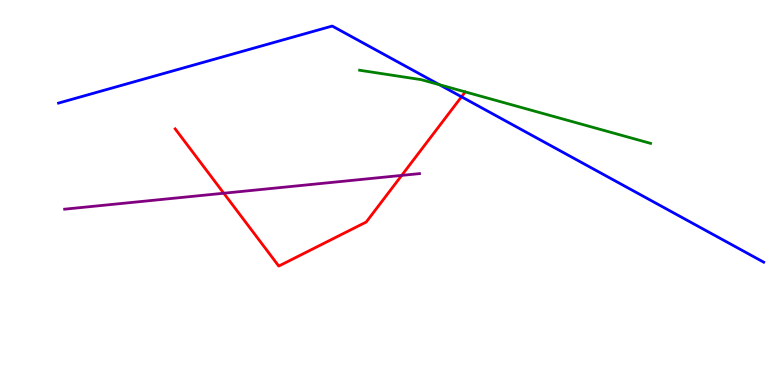[{'lines': ['blue', 'red'], 'intersections': [{'x': 5.95, 'y': 7.49}]}, {'lines': ['green', 'red'], 'intersections': []}, {'lines': ['purple', 'red'], 'intersections': [{'x': 2.89, 'y': 4.98}, {'x': 5.18, 'y': 5.44}]}, {'lines': ['blue', 'green'], 'intersections': [{'x': 5.67, 'y': 7.8}]}, {'lines': ['blue', 'purple'], 'intersections': []}, {'lines': ['green', 'purple'], 'intersections': []}]